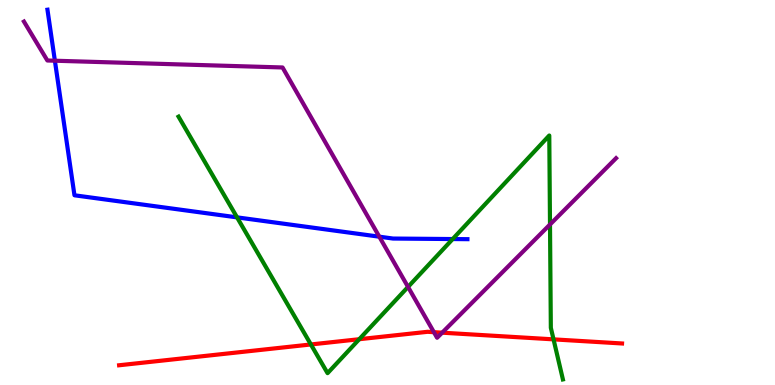[{'lines': ['blue', 'red'], 'intersections': []}, {'lines': ['green', 'red'], 'intersections': [{'x': 4.01, 'y': 1.05}, {'x': 4.64, 'y': 1.19}, {'x': 7.14, 'y': 1.19}]}, {'lines': ['purple', 'red'], 'intersections': [{'x': 5.6, 'y': 1.37}, {'x': 5.71, 'y': 1.36}]}, {'lines': ['blue', 'green'], 'intersections': [{'x': 3.06, 'y': 4.35}, {'x': 5.84, 'y': 3.79}]}, {'lines': ['blue', 'purple'], 'intersections': [{'x': 0.708, 'y': 8.42}, {'x': 4.89, 'y': 3.85}]}, {'lines': ['green', 'purple'], 'intersections': [{'x': 5.26, 'y': 2.55}, {'x': 7.1, 'y': 4.17}]}]